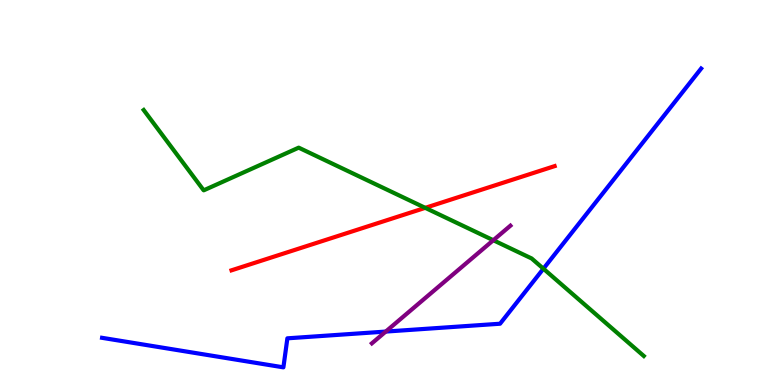[{'lines': ['blue', 'red'], 'intersections': []}, {'lines': ['green', 'red'], 'intersections': [{'x': 5.49, 'y': 4.6}]}, {'lines': ['purple', 'red'], 'intersections': []}, {'lines': ['blue', 'green'], 'intersections': [{'x': 7.01, 'y': 3.02}]}, {'lines': ['blue', 'purple'], 'intersections': [{'x': 4.98, 'y': 1.39}]}, {'lines': ['green', 'purple'], 'intersections': [{'x': 6.37, 'y': 3.76}]}]